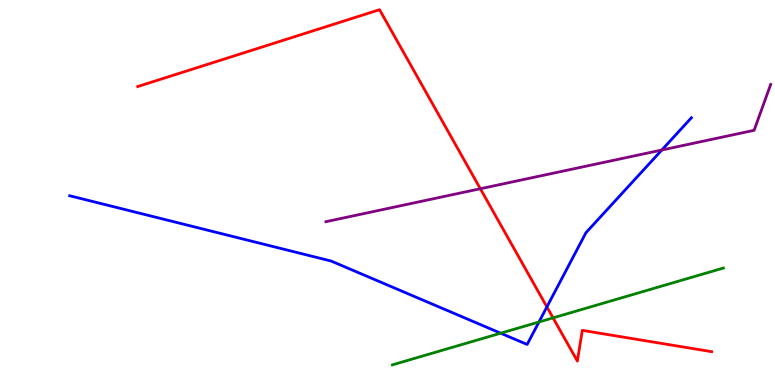[{'lines': ['blue', 'red'], 'intersections': [{'x': 7.06, 'y': 2.03}]}, {'lines': ['green', 'red'], 'intersections': [{'x': 7.14, 'y': 1.74}]}, {'lines': ['purple', 'red'], 'intersections': [{'x': 6.2, 'y': 5.1}]}, {'lines': ['blue', 'green'], 'intersections': [{'x': 6.46, 'y': 1.35}, {'x': 6.95, 'y': 1.64}]}, {'lines': ['blue', 'purple'], 'intersections': [{'x': 8.54, 'y': 6.1}]}, {'lines': ['green', 'purple'], 'intersections': []}]